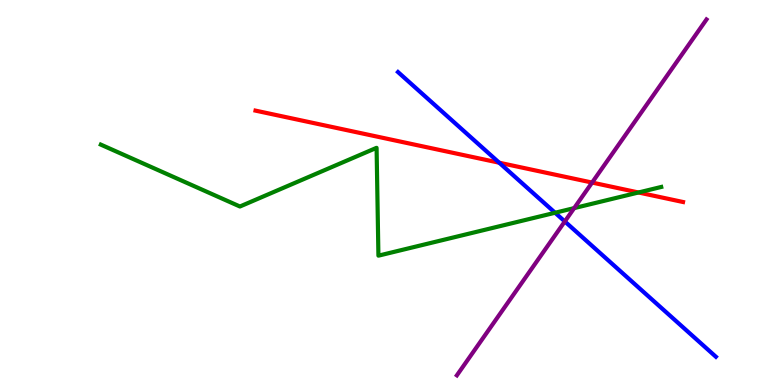[{'lines': ['blue', 'red'], 'intersections': [{'x': 6.44, 'y': 5.77}]}, {'lines': ['green', 'red'], 'intersections': [{'x': 8.24, 'y': 5.0}]}, {'lines': ['purple', 'red'], 'intersections': [{'x': 7.64, 'y': 5.26}]}, {'lines': ['blue', 'green'], 'intersections': [{'x': 7.16, 'y': 4.47}]}, {'lines': ['blue', 'purple'], 'intersections': [{'x': 7.29, 'y': 4.25}]}, {'lines': ['green', 'purple'], 'intersections': [{'x': 7.41, 'y': 4.59}]}]